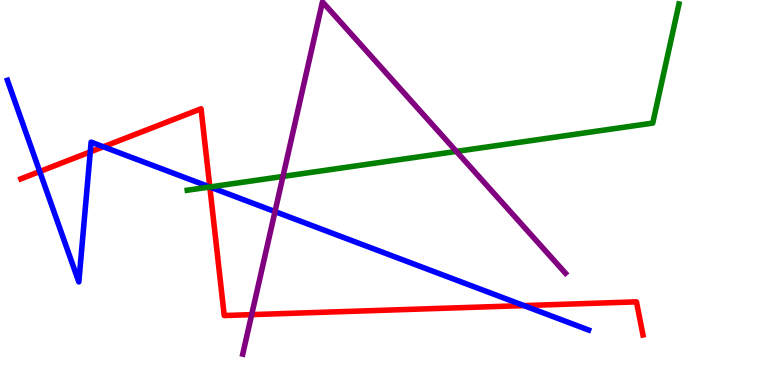[{'lines': ['blue', 'red'], 'intersections': [{'x': 0.513, 'y': 5.54}, {'x': 1.16, 'y': 6.06}, {'x': 1.33, 'y': 6.19}, {'x': 2.71, 'y': 5.14}, {'x': 6.76, 'y': 2.06}]}, {'lines': ['green', 'red'], 'intersections': [{'x': 2.71, 'y': 5.14}]}, {'lines': ['purple', 'red'], 'intersections': [{'x': 3.25, 'y': 1.83}]}, {'lines': ['blue', 'green'], 'intersections': [{'x': 2.71, 'y': 5.14}]}, {'lines': ['blue', 'purple'], 'intersections': [{'x': 3.55, 'y': 4.5}]}, {'lines': ['green', 'purple'], 'intersections': [{'x': 3.65, 'y': 5.42}, {'x': 5.89, 'y': 6.07}]}]